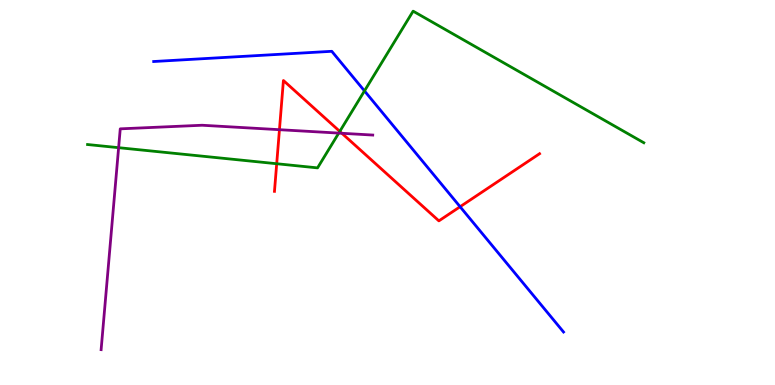[{'lines': ['blue', 'red'], 'intersections': [{'x': 5.94, 'y': 4.63}]}, {'lines': ['green', 'red'], 'intersections': [{'x': 3.57, 'y': 5.75}, {'x': 4.38, 'y': 6.59}]}, {'lines': ['purple', 'red'], 'intersections': [{'x': 3.61, 'y': 6.63}, {'x': 4.41, 'y': 6.54}]}, {'lines': ['blue', 'green'], 'intersections': [{'x': 4.7, 'y': 7.64}]}, {'lines': ['blue', 'purple'], 'intersections': []}, {'lines': ['green', 'purple'], 'intersections': [{'x': 1.53, 'y': 6.16}, {'x': 4.37, 'y': 6.54}]}]